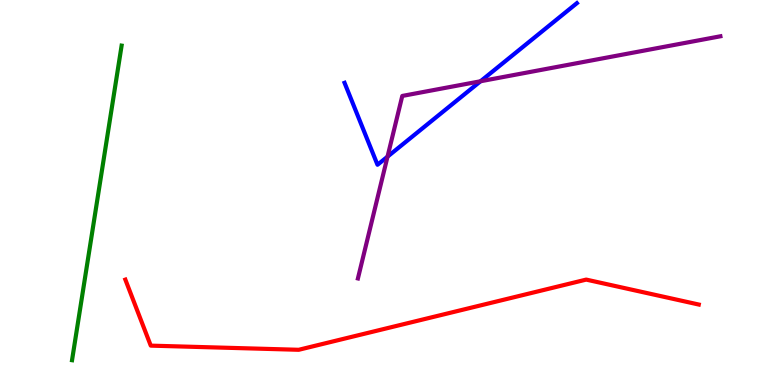[{'lines': ['blue', 'red'], 'intersections': []}, {'lines': ['green', 'red'], 'intersections': []}, {'lines': ['purple', 'red'], 'intersections': []}, {'lines': ['blue', 'green'], 'intersections': []}, {'lines': ['blue', 'purple'], 'intersections': [{'x': 5.0, 'y': 5.93}, {'x': 6.2, 'y': 7.89}]}, {'lines': ['green', 'purple'], 'intersections': []}]